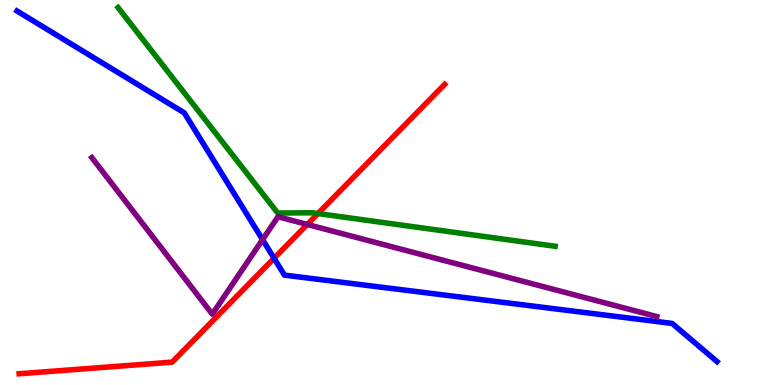[{'lines': ['blue', 'red'], 'intersections': [{'x': 3.54, 'y': 3.29}]}, {'lines': ['green', 'red'], 'intersections': [{'x': 4.1, 'y': 4.45}]}, {'lines': ['purple', 'red'], 'intersections': [{'x': 3.96, 'y': 4.17}]}, {'lines': ['blue', 'green'], 'intersections': []}, {'lines': ['blue', 'purple'], 'intersections': [{'x': 3.39, 'y': 3.78}]}, {'lines': ['green', 'purple'], 'intersections': []}]